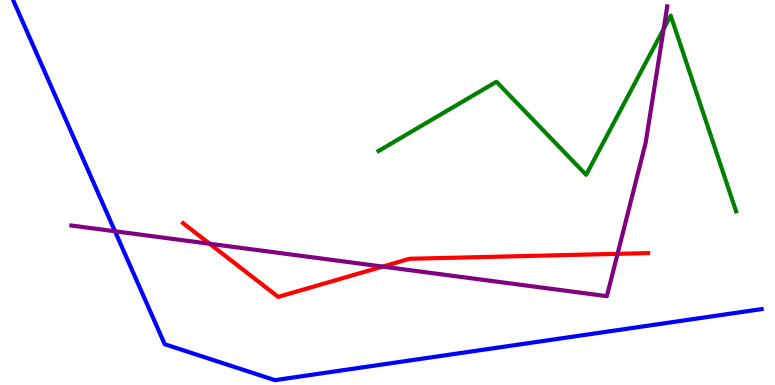[{'lines': ['blue', 'red'], 'intersections': []}, {'lines': ['green', 'red'], 'intersections': []}, {'lines': ['purple', 'red'], 'intersections': [{'x': 2.7, 'y': 3.67}, {'x': 4.94, 'y': 3.08}, {'x': 7.97, 'y': 3.41}]}, {'lines': ['blue', 'green'], 'intersections': []}, {'lines': ['blue', 'purple'], 'intersections': [{'x': 1.48, 'y': 3.99}]}, {'lines': ['green', 'purple'], 'intersections': [{'x': 8.56, 'y': 9.25}]}]